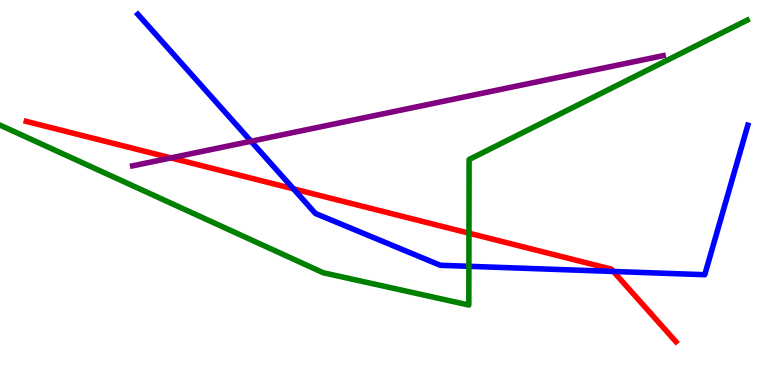[{'lines': ['blue', 'red'], 'intersections': [{'x': 3.79, 'y': 5.09}, {'x': 7.91, 'y': 2.95}]}, {'lines': ['green', 'red'], 'intersections': [{'x': 6.05, 'y': 3.94}]}, {'lines': ['purple', 'red'], 'intersections': [{'x': 2.21, 'y': 5.9}]}, {'lines': ['blue', 'green'], 'intersections': [{'x': 6.05, 'y': 3.08}]}, {'lines': ['blue', 'purple'], 'intersections': [{'x': 3.24, 'y': 6.33}]}, {'lines': ['green', 'purple'], 'intersections': []}]